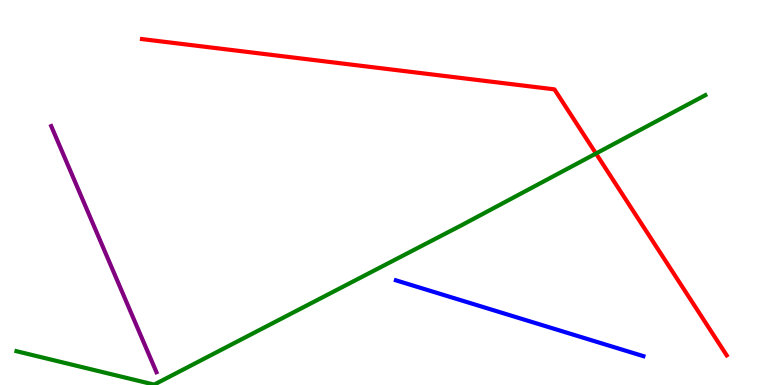[{'lines': ['blue', 'red'], 'intersections': []}, {'lines': ['green', 'red'], 'intersections': [{'x': 7.69, 'y': 6.01}]}, {'lines': ['purple', 'red'], 'intersections': []}, {'lines': ['blue', 'green'], 'intersections': []}, {'lines': ['blue', 'purple'], 'intersections': []}, {'lines': ['green', 'purple'], 'intersections': []}]